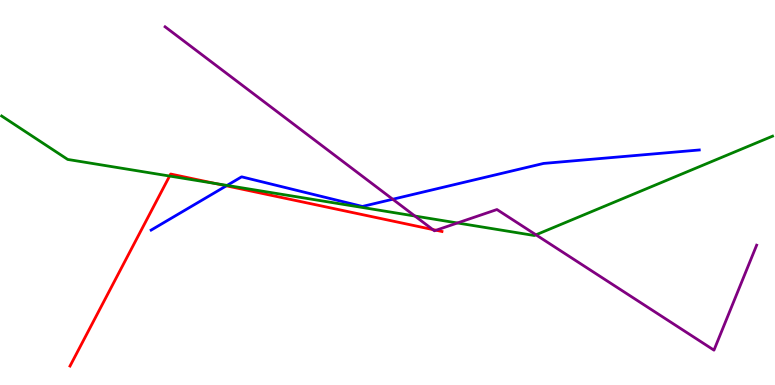[{'lines': ['blue', 'red'], 'intersections': [{'x': 2.92, 'y': 5.17}]}, {'lines': ['green', 'red'], 'intersections': [{'x': 2.19, 'y': 5.43}, {'x': 2.78, 'y': 5.23}]}, {'lines': ['purple', 'red'], 'intersections': [{'x': 5.58, 'y': 4.04}, {'x': 5.63, 'y': 4.02}]}, {'lines': ['blue', 'green'], 'intersections': [{'x': 2.93, 'y': 5.18}]}, {'lines': ['blue', 'purple'], 'intersections': [{'x': 5.07, 'y': 4.82}]}, {'lines': ['green', 'purple'], 'intersections': [{'x': 5.35, 'y': 4.39}, {'x': 5.9, 'y': 4.21}, {'x': 6.92, 'y': 3.9}]}]